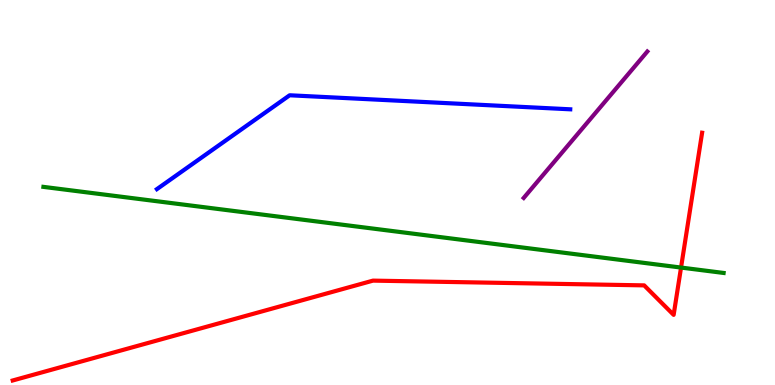[{'lines': ['blue', 'red'], 'intersections': []}, {'lines': ['green', 'red'], 'intersections': [{'x': 8.79, 'y': 3.05}]}, {'lines': ['purple', 'red'], 'intersections': []}, {'lines': ['blue', 'green'], 'intersections': []}, {'lines': ['blue', 'purple'], 'intersections': []}, {'lines': ['green', 'purple'], 'intersections': []}]